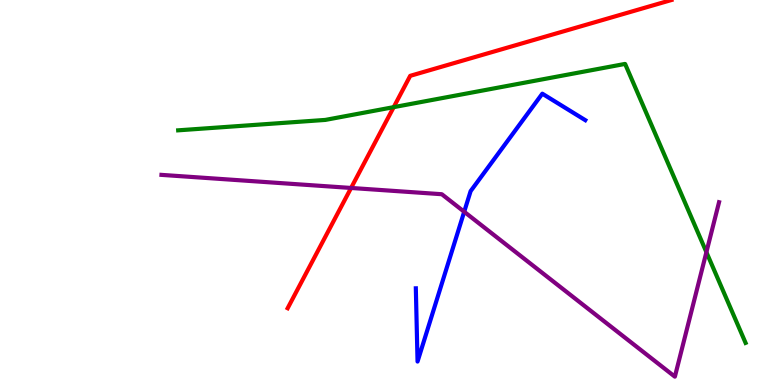[{'lines': ['blue', 'red'], 'intersections': []}, {'lines': ['green', 'red'], 'intersections': [{'x': 5.08, 'y': 7.22}]}, {'lines': ['purple', 'red'], 'intersections': [{'x': 4.53, 'y': 5.12}]}, {'lines': ['blue', 'green'], 'intersections': []}, {'lines': ['blue', 'purple'], 'intersections': [{'x': 5.99, 'y': 4.5}]}, {'lines': ['green', 'purple'], 'intersections': [{'x': 9.11, 'y': 3.45}]}]